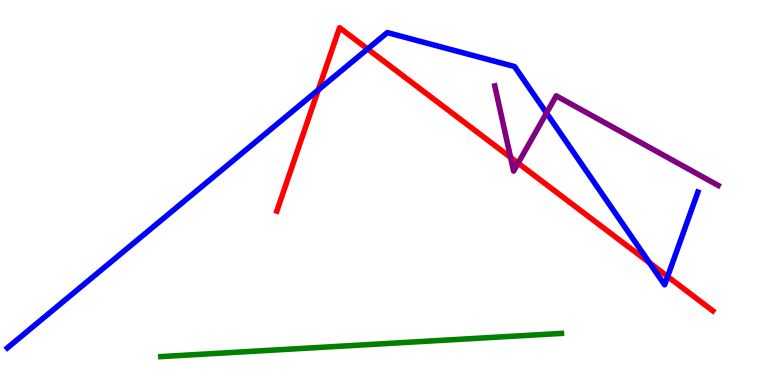[{'lines': ['blue', 'red'], 'intersections': [{'x': 4.11, 'y': 7.67}, {'x': 4.74, 'y': 8.73}, {'x': 8.38, 'y': 3.18}, {'x': 8.61, 'y': 2.82}]}, {'lines': ['green', 'red'], 'intersections': []}, {'lines': ['purple', 'red'], 'intersections': [{'x': 6.59, 'y': 5.91}, {'x': 6.69, 'y': 5.76}]}, {'lines': ['blue', 'green'], 'intersections': []}, {'lines': ['blue', 'purple'], 'intersections': [{'x': 7.05, 'y': 7.06}]}, {'lines': ['green', 'purple'], 'intersections': []}]